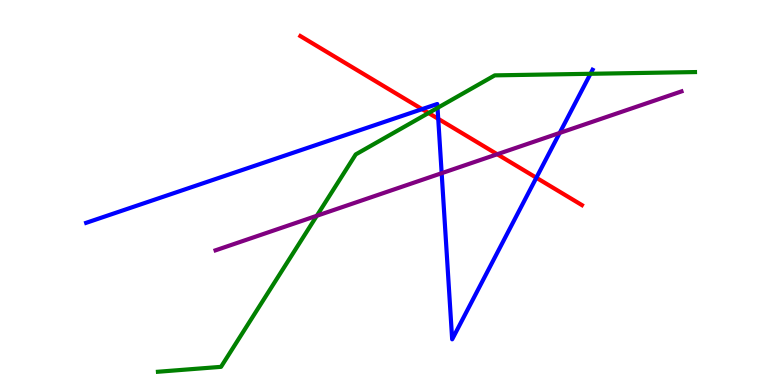[{'lines': ['blue', 'red'], 'intersections': [{'x': 5.45, 'y': 7.17}, {'x': 5.65, 'y': 6.91}, {'x': 6.92, 'y': 5.38}]}, {'lines': ['green', 'red'], 'intersections': [{'x': 5.53, 'y': 7.06}]}, {'lines': ['purple', 'red'], 'intersections': [{'x': 6.42, 'y': 5.99}]}, {'lines': ['blue', 'green'], 'intersections': [{'x': 5.65, 'y': 7.2}, {'x': 7.62, 'y': 8.08}]}, {'lines': ['blue', 'purple'], 'intersections': [{'x': 5.7, 'y': 5.5}, {'x': 7.22, 'y': 6.55}]}, {'lines': ['green', 'purple'], 'intersections': [{'x': 4.09, 'y': 4.4}]}]